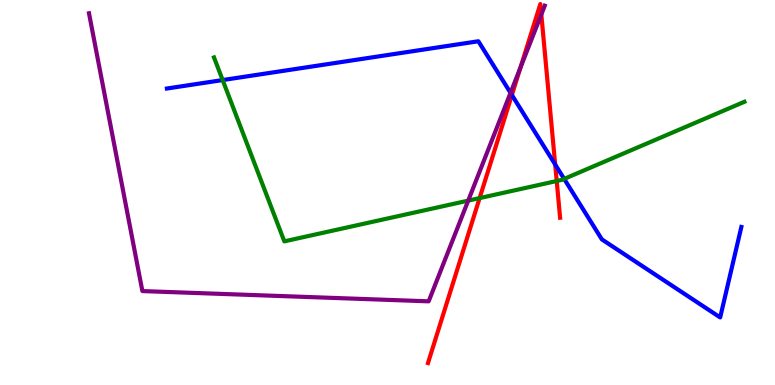[{'lines': ['blue', 'red'], 'intersections': [{'x': 6.6, 'y': 7.53}, {'x': 7.16, 'y': 5.73}]}, {'lines': ['green', 'red'], 'intersections': [{'x': 6.19, 'y': 4.85}, {'x': 7.18, 'y': 5.3}]}, {'lines': ['purple', 'red'], 'intersections': [{'x': 6.72, 'y': 8.25}, {'x': 6.98, 'y': 9.62}]}, {'lines': ['blue', 'green'], 'intersections': [{'x': 2.87, 'y': 7.92}, {'x': 7.28, 'y': 5.35}]}, {'lines': ['blue', 'purple'], 'intersections': [{'x': 6.59, 'y': 7.59}]}, {'lines': ['green', 'purple'], 'intersections': [{'x': 6.04, 'y': 4.79}]}]